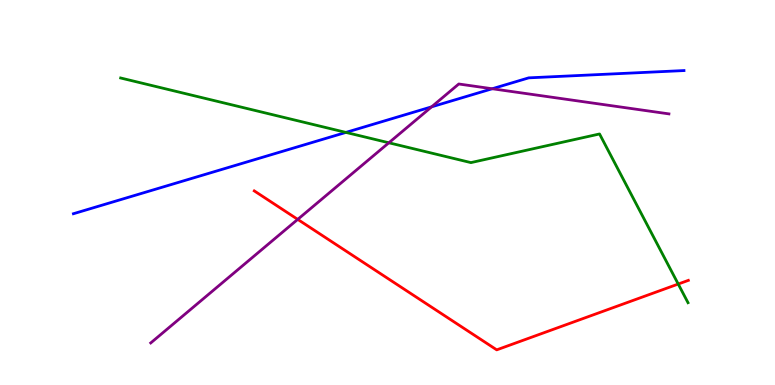[{'lines': ['blue', 'red'], 'intersections': []}, {'lines': ['green', 'red'], 'intersections': [{'x': 8.75, 'y': 2.62}]}, {'lines': ['purple', 'red'], 'intersections': [{'x': 3.84, 'y': 4.3}]}, {'lines': ['blue', 'green'], 'intersections': [{'x': 4.46, 'y': 6.56}]}, {'lines': ['blue', 'purple'], 'intersections': [{'x': 5.57, 'y': 7.23}, {'x': 6.35, 'y': 7.69}]}, {'lines': ['green', 'purple'], 'intersections': [{'x': 5.02, 'y': 6.29}]}]